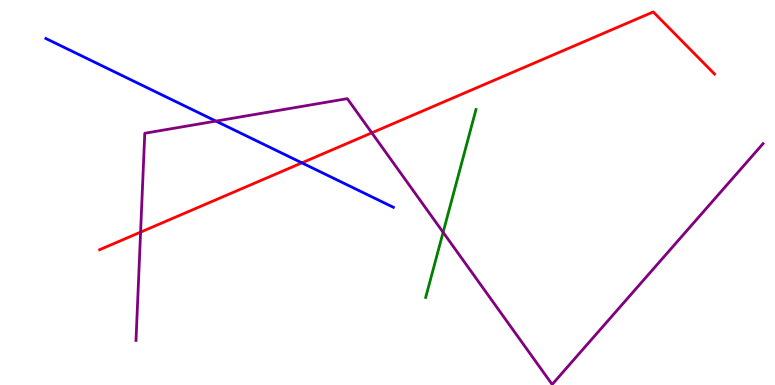[{'lines': ['blue', 'red'], 'intersections': [{'x': 3.9, 'y': 5.77}]}, {'lines': ['green', 'red'], 'intersections': []}, {'lines': ['purple', 'red'], 'intersections': [{'x': 1.81, 'y': 3.97}, {'x': 4.8, 'y': 6.55}]}, {'lines': ['blue', 'green'], 'intersections': []}, {'lines': ['blue', 'purple'], 'intersections': [{'x': 2.79, 'y': 6.85}]}, {'lines': ['green', 'purple'], 'intersections': [{'x': 5.72, 'y': 3.97}]}]